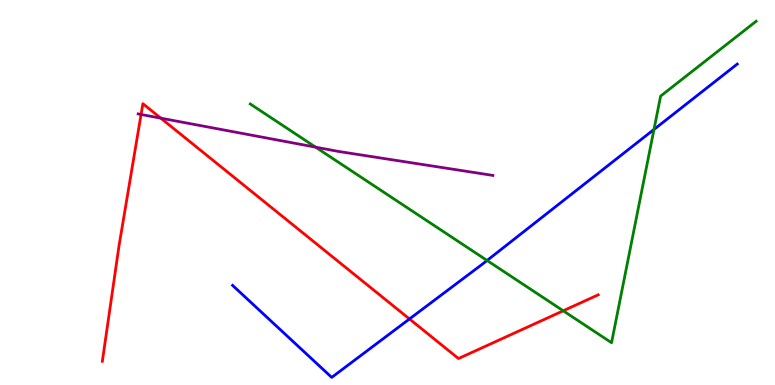[{'lines': ['blue', 'red'], 'intersections': [{'x': 5.28, 'y': 1.72}]}, {'lines': ['green', 'red'], 'intersections': [{'x': 7.27, 'y': 1.93}]}, {'lines': ['purple', 'red'], 'intersections': [{'x': 1.82, 'y': 7.03}, {'x': 2.07, 'y': 6.93}]}, {'lines': ['blue', 'green'], 'intersections': [{'x': 6.28, 'y': 3.23}, {'x': 8.44, 'y': 6.64}]}, {'lines': ['blue', 'purple'], 'intersections': []}, {'lines': ['green', 'purple'], 'intersections': [{'x': 4.07, 'y': 6.18}]}]